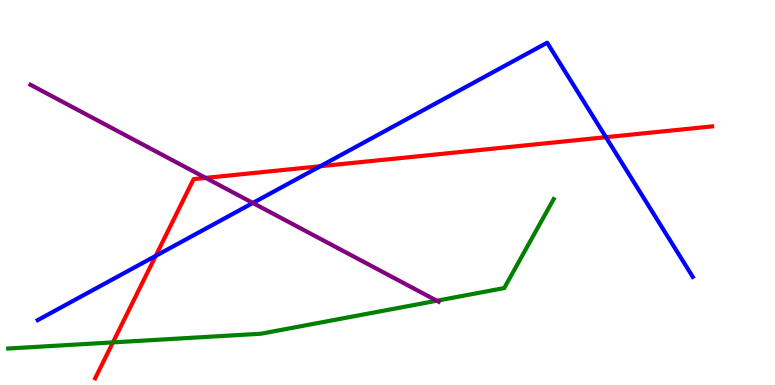[{'lines': ['blue', 'red'], 'intersections': [{'x': 2.01, 'y': 3.35}, {'x': 4.13, 'y': 5.68}, {'x': 7.82, 'y': 6.44}]}, {'lines': ['green', 'red'], 'intersections': [{'x': 1.46, 'y': 1.11}]}, {'lines': ['purple', 'red'], 'intersections': [{'x': 2.65, 'y': 5.38}]}, {'lines': ['blue', 'green'], 'intersections': []}, {'lines': ['blue', 'purple'], 'intersections': [{'x': 3.26, 'y': 4.73}]}, {'lines': ['green', 'purple'], 'intersections': [{'x': 5.64, 'y': 2.19}]}]